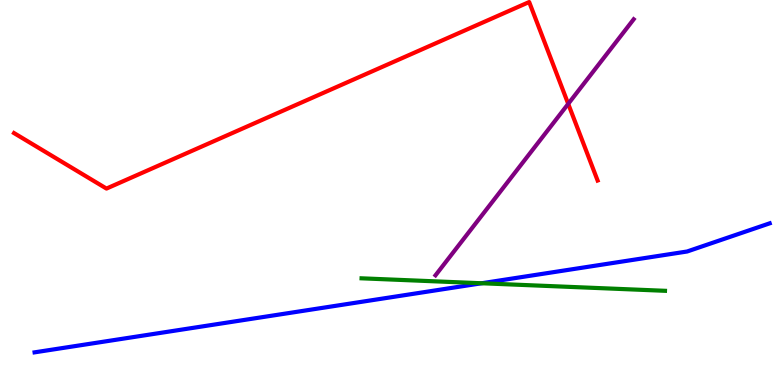[{'lines': ['blue', 'red'], 'intersections': []}, {'lines': ['green', 'red'], 'intersections': []}, {'lines': ['purple', 'red'], 'intersections': [{'x': 7.33, 'y': 7.3}]}, {'lines': ['blue', 'green'], 'intersections': [{'x': 6.21, 'y': 2.64}]}, {'lines': ['blue', 'purple'], 'intersections': []}, {'lines': ['green', 'purple'], 'intersections': []}]